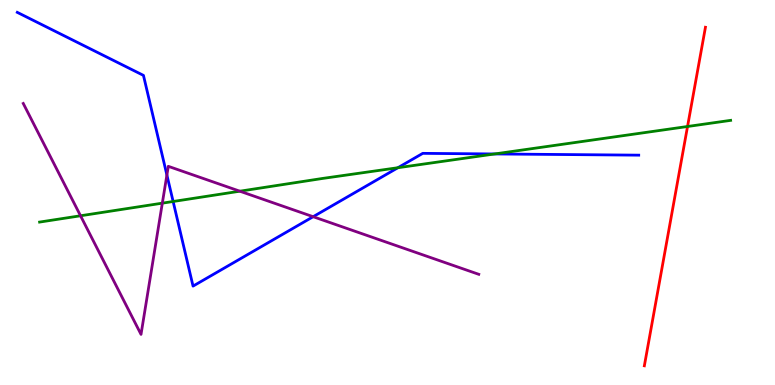[{'lines': ['blue', 'red'], 'intersections': []}, {'lines': ['green', 'red'], 'intersections': [{'x': 8.87, 'y': 6.71}]}, {'lines': ['purple', 'red'], 'intersections': []}, {'lines': ['blue', 'green'], 'intersections': [{'x': 2.23, 'y': 4.77}, {'x': 5.13, 'y': 5.64}, {'x': 6.38, 'y': 6.0}]}, {'lines': ['blue', 'purple'], 'intersections': [{'x': 2.15, 'y': 5.45}, {'x': 4.04, 'y': 4.37}]}, {'lines': ['green', 'purple'], 'intersections': [{'x': 1.04, 'y': 4.4}, {'x': 2.09, 'y': 4.72}, {'x': 3.09, 'y': 5.03}]}]